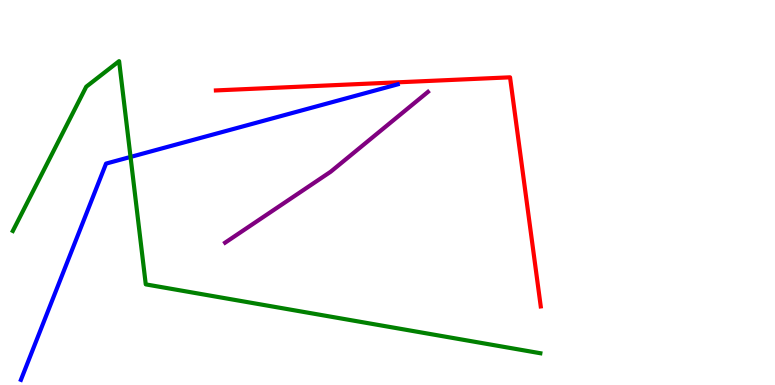[{'lines': ['blue', 'red'], 'intersections': []}, {'lines': ['green', 'red'], 'intersections': []}, {'lines': ['purple', 'red'], 'intersections': []}, {'lines': ['blue', 'green'], 'intersections': [{'x': 1.68, 'y': 5.92}]}, {'lines': ['blue', 'purple'], 'intersections': []}, {'lines': ['green', 'purple'], 'intersections': []}]